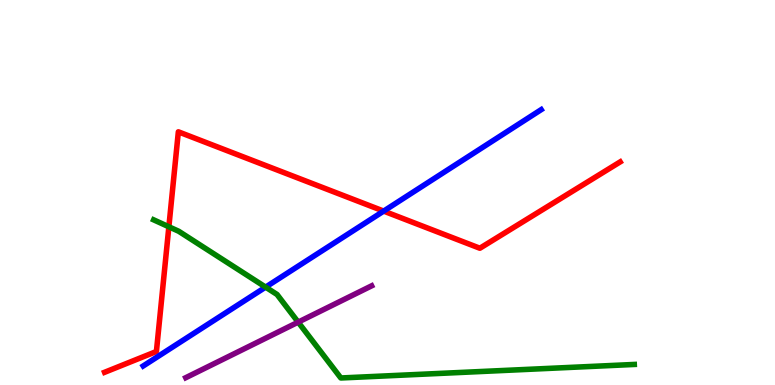[{'lines': ['blue', 'red'], 'intersections': [{'x': 4.95, 'y': 4.52}]}, {'lines': ['green', 'red'], 'intersections': [{'x': 2.18, 'y': 4.11}]}, {'lines': ['purple', 'red'], 'intersections': []}, {'lines': ['blue', 'green'], 'intersections': [{'x': 3.43, 'y': 2.54}]}, {'lines': ['blue', 'purple'], 'intersections': []}, {'lines': ['green', 'purple'], 'intersections': [{'x': 3.85, 'y': 1.63}]}]